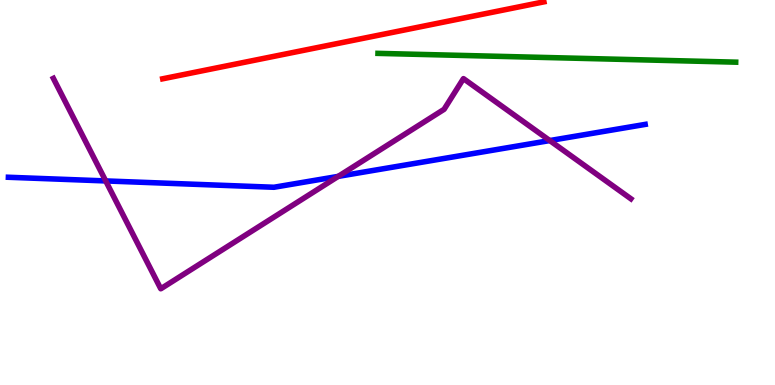[{'lines': ['blue', 'red'], 'intersections': []}, {'lines': ['green', 'red'], 'intersections': []}, {'lines': ['purple', 'red'], 'intersections': []}, {'lines': ['blue', 'green'], 'intersections': []}, {'lines': ['blue', 'purple'], 'intersections': [{'x': 1.36, 'y': 5.3}, {'x': 4.36, 'y': 5.42}, {'x': 7.09, 'y': 6.35}]}, {'lines': ['green', 'purple'], 'intersections': []}]